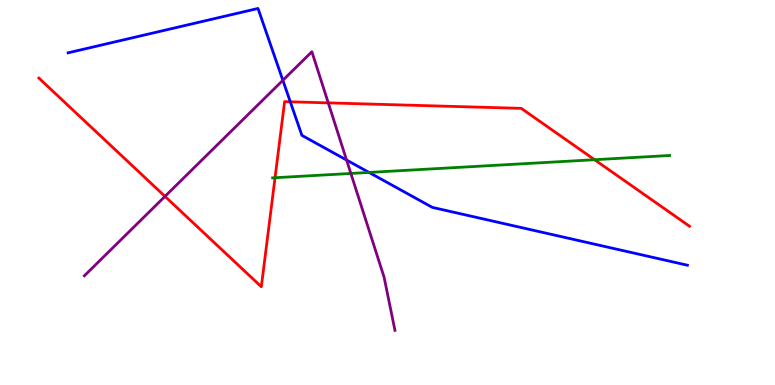[{'lines': ['blue', 'red'], 'intersections': [{'x': 3.75, 'y': 7.36}]}, {'lines': ['green', 'red'], 'intersections': [{'x': 3.55, 'y': 5.38}, {'x': 7.67, 'y': 5.85}]}, {'lines': ['purple', 'red'], 'intersections': [{'x': 2.13, 'y': 4.9}, {'x': 4.24, 'y': 7.33}]}, {'lines': ['blue', 'green'], 'intersections': [{'x': 4.76, 'y': 5.52}]}, {'lines': ['blue', 'purple'], 'intersections': [{'x': 3.65, 'y': 7.91}, {'x': 4.47, 'y': 5.84}]}, {'lines': ['green', 'purple'], 'intersections': [{'x': 4.53, 'y': 5.49}]}]